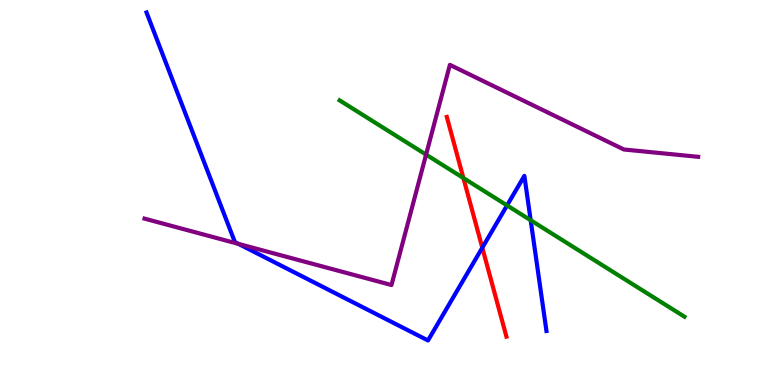[{'lines': ['blue', 'red'], 'intersections': [{'x': 6.22, 'y': 3.57}]}, {'lines': ['green', 'red'], 'intersections': [{'x': 5.98, 'y': 5.38}]}, {'lines': ['purple', 'red'], 'intersections': []}, {'lines': ['blue', 'green'], 'intersections': [{'x': 6.54, 'y': 4.66}, {'x': 6.85, 'y': 4.28}]}, {'lines': ['blue', 'purple'], 'intersections': [{'x': 3.08, 'y': 3.67}]}, {'lines': ['green', 'purple'], 'intersections': [{'x': 5.5, 'y': 5.98}]}]